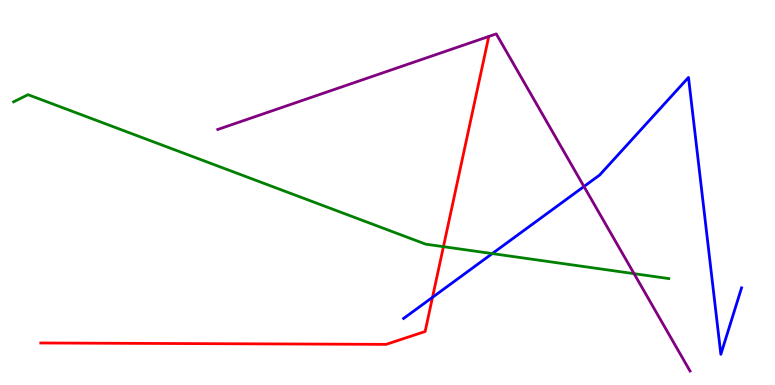[{'lines': ['blue', 'red'], 'intersections': [{'x': 5.58, 'y': 2.28}]}, {'lines': ['green', 'red'], 'intersections': [{'x': 5.72, 'y': 3.59}]}, {'lines': ['purple', 'red'], 'intersections': []}, {'lines': ['blue', 'green'], 'intersections': [{'x': 6.35, 'y': 3.41}]}, {'lines': ['blue', 'purple'], 'intersections': [{'x': 7.54, 'y': 5.16}]}, {'lines': ['green', 'purple'], 'intersections': [{'x': 8.18, 'y': 2.89}]}]